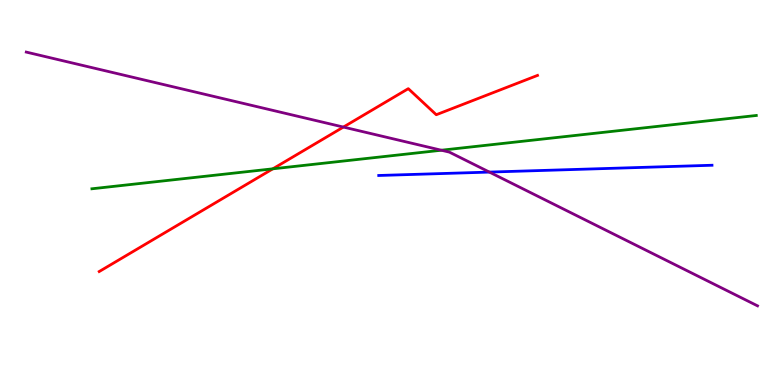[{'lines': ['blue', 'red'], 'intersections': []}, {'lines': ['green', 'red'], 'intersections': [{'x': 3.52, 'y': 5.62}]}, {'lines': ['purple', 'red'], 'intersections': [{'x': 4.43, 'y': 6.7}]}, {'lines': ['blue', 'green'], 'intersections': []}, {'lines': ['blue', 'purple'], 'intersections': [{'x': 6.31, 'y': 5.53}]}, {'lines': ['green', 'purple'], 'intersections': [{'x': 5.69, 'y': 6.1}]}]